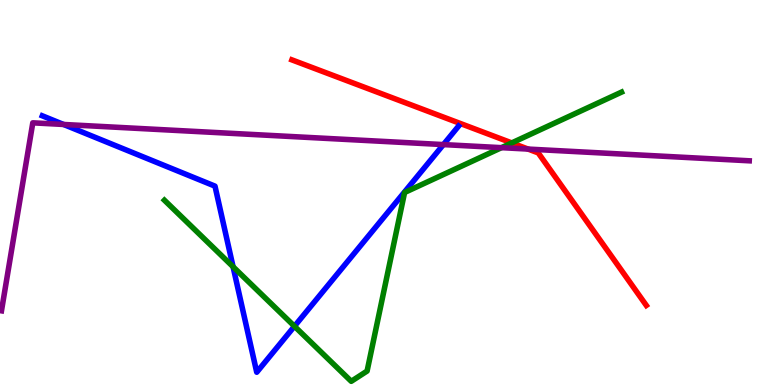[{'lines': ['blue', 'red'], 'intersections': []}, {'lines': ['green', 'red'], 'intersections': [{'x': 6.6, 'y': 6.29}]}, {'lines': ['purple', 'red'], 'intersections': [{'x': 6.81, 'y': 6.13}]}, {'lines': ['blue', 'green'], 'intersections': [{'x': 3.01, 'y': 3.07}, {'x': 3.8, 'y': 1.53}]}, {'lines': ['blue', 'purple'], 'intersections': [{'x': 0.82, 'y': 6.77}, {'x': 5.72, 'y': 6.24}]}, {'lines': ['green', 'purple'], 'intersections': [{'x': 6.47, 'y': 6.16}]}]